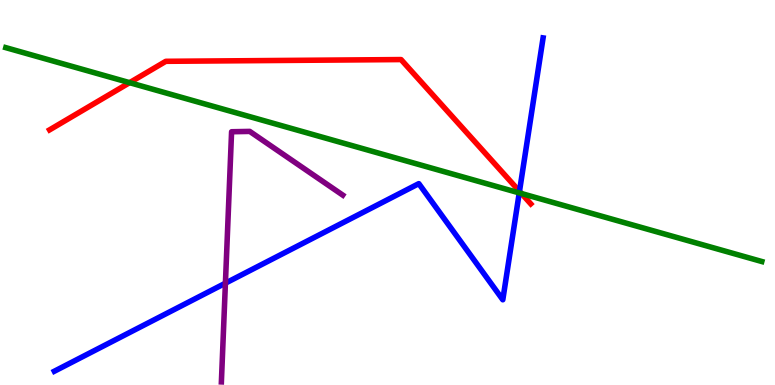[{'lines': ['blue', 'red'], 'intersections': [{'x': 6.7, 'y': 5.03}]}, {'lines': ['green', 'red'], 'intersections': [{'x': 1.67, 'y': 7.85}, {'x': 6.73, 'y': 4.97}]}, {'lines': ['purple', 'red'], 'intersections': []}, {'lines': ['blue', 'green'], 'intersections': [{'x': 6.7, 'y': 4.99}]}, {'lines': ['blue', 'purple'], 'intersections': [{'x': 2.91, 'y': 2.64}]}, {'lines': ['green', 'purple'], 'intersections': []}]